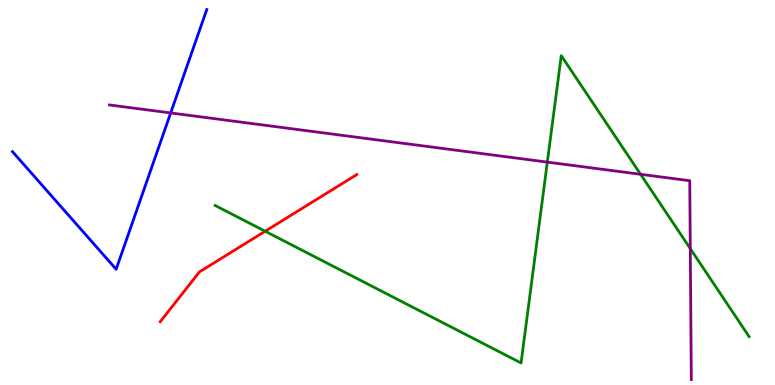[{'lines': ['blue', 'red'], 'intersections': []}, {'lines': ['green', 'red'], 'intersections': [{'x': 3.42, 'y': 3.99}]}, {'lines': ['purple', 'red'], 'intersections': []}, {'lines': ['blue', 'green'], 'intersections': []}, {'lines': ['blue', 'purple'], 'intersections': [{'x': 2.2, 'y': 7.07}]}, {'lines': ['green', 'purple'], 'intersections': [{'x': 7.06, 'y': 5.79}, {'x': 8.27, 'y': 5.47}, {'x': 8.91, 'y': 3.54}]}]